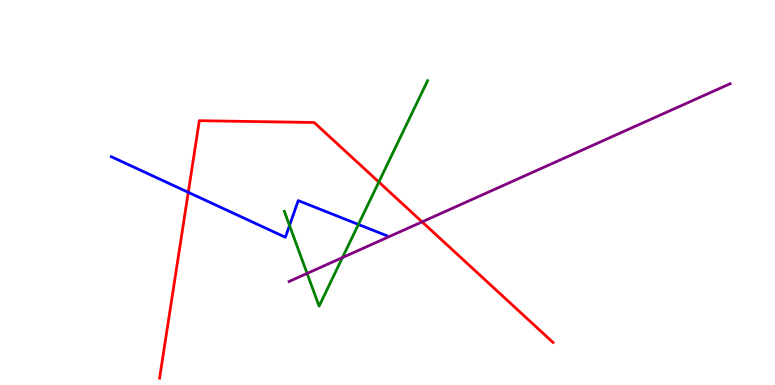[{'lines': ['blue', 'red'], 'intersections': [{'x': 2.43, 'y': 5.0}]}, {'lines': ['green', 'red'], 'intersections': [{'x': 4.89, 'y': 5.27}]}, {'lines': ['purple', 'red'], 'intersections': [{'x': 5.45, 'y': 4.24}]}, {'lines': ['blue', 'green'], 'intersections': [{'x': 3.74, 'y': 4.14}, {'x': 4.62, 'y': 4.17}]}, {'lines': ['blue', 'purple'], 'intersections': []}, {'lines': ['green', 'purple'], 'intersections': [{'x': 3.96, 'y': 2.9}, {'x': 4.42, 'y': 3.31}]}]